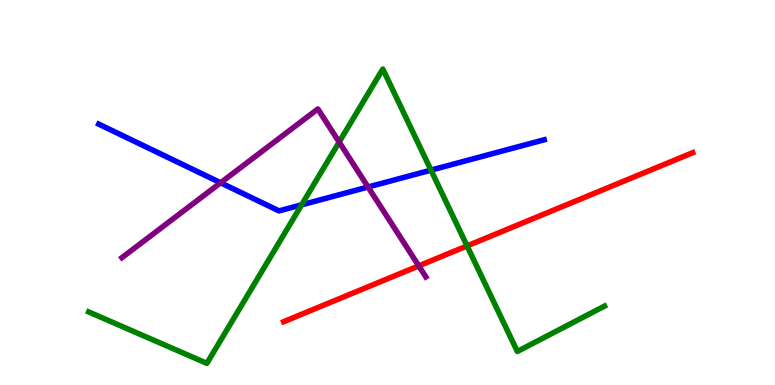[{'lines': ['blue', 'red'], 'intersections': []}, {'lines': ['green', 'red'], 'intersections': [{'x': 6.03, 'y': 3.61}]}, {'lines': ['purple', 'red'], 'intersections': [{'x': 5.4, 'y': 3.09}]}, {'lines': ['blue', 'green'], 'intersections': [{'x': 3.89, 'y': 4.68}, {'x': 5.56, 'y': 5.58}]}, {'lines': ['blue', 'purple'], 'intersections': [{'x': 2.85, 'y': 5.25}, {'x': 4.75, 'y': 5.14}]}, {'lines': ['green', 'purple'], 'intersections': [{'x': 4.38, 'y': 6.31}]}]